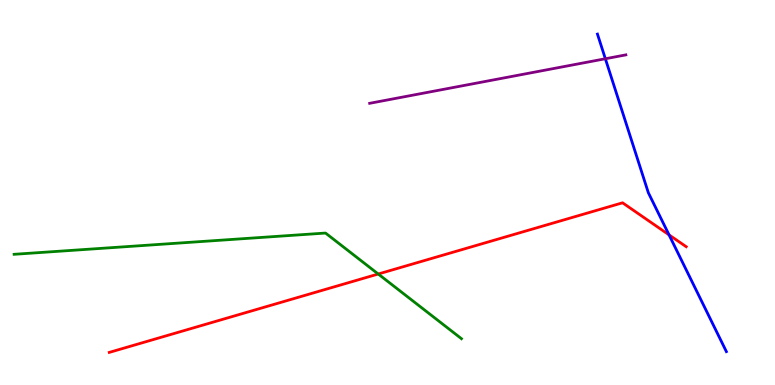[{'lines': ['blue', 'red'], 'intersections': [{'x': 8.63, 'y': 3.9}]}, {'lines': ['green', 'red'], 'intersections': [{'x': 4.88, 'y': 2.88}]}, {'lines': ['purple', 'red'], 'intersections': []}, {'lines': ['blue', 'green'], 'intersections': []}, {'lines': ['blue', 'purple'], 'intersections': [{'x': 7.81, 'y': 8.47}]}, {'lines': ['green', 'purple'], 'intersections': []}]